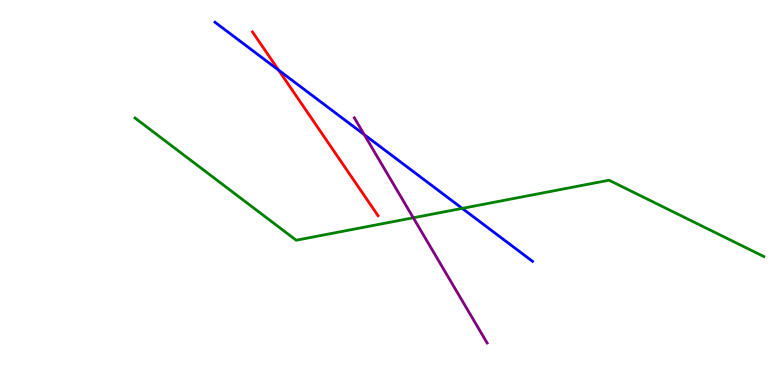[{'lines': ['blue', 'red'], 'intersections': [{'x': 3.59, 'y': 8.18}]}, {'lines': ['green', 'red'], 'intersections': []}, {'lines': ['purple', 'red'], 'intersections': []}, {'lines': ['blue', 'green'], 'intersections': [{'x': 5.96, 'y': 4.59}]}, {'lines': ['blue', 'purple'], 'intersections': [{'x': 4.7, 'y': 6.5}]}, {'lines': ['green', 'purple'], 'intersections': [{'x': 5.33, 'y': 4.34}]}]